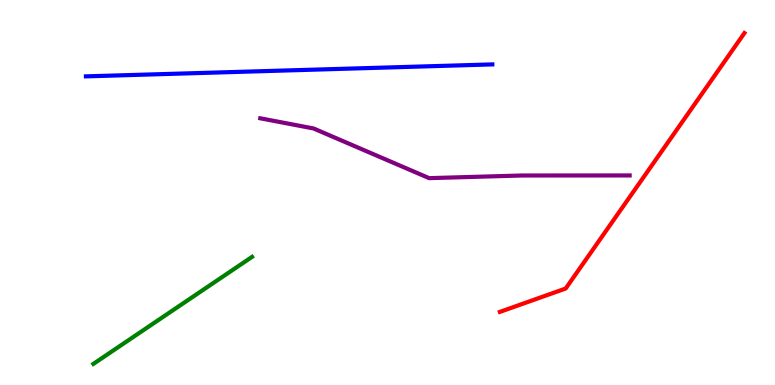[{'lines': ['blue', 'red'], 'intersections': []}, {'lines': ['green', 'red'], 'intersections': []}, {'lines': ['purple', 'red'], 'intersections': []}, {'lines': ['blue', 'green'], 'intersections': []}, {'lines': ['blue', 'purple'], 'intersections': []}, {'lines': ['green', 'purple'], 'intersections': []}]